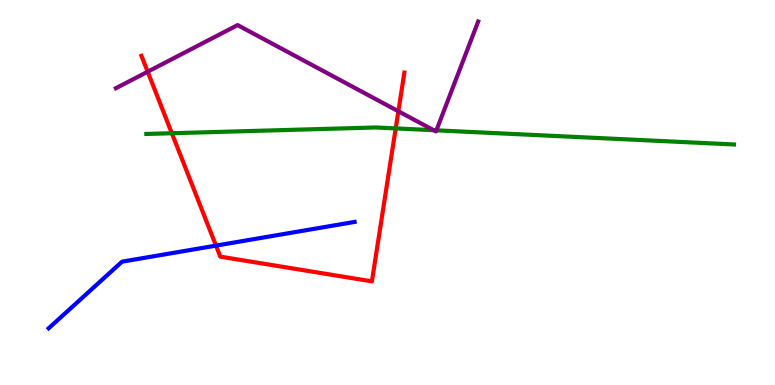[{'lines': ['blue', 'red'], 'intersections': [{'x': 2.79, 'y': 3.62}]}, {'lines': ['green', 'red'], 'intersections': [{'x': 2.22, 'y': 6.54}, {'x': 5.11, 'y': 6.66}]}, {'lines': ['purple', 'red'], 'intersections': [{'x': 1.91, 'y': 8.14}, {'x': 5.14, 'y': 7.11}]}, {'lines': ['blue', 'green'], 'intersections': []}, {'lines': ['blue', 'purple'], 'intersections': []}, {'lines': ['green', 'purple'], 'intersections': [{'x': 5.6, 'y': 6.62}, {'x': 5.63, 'y': 6.61}]}]